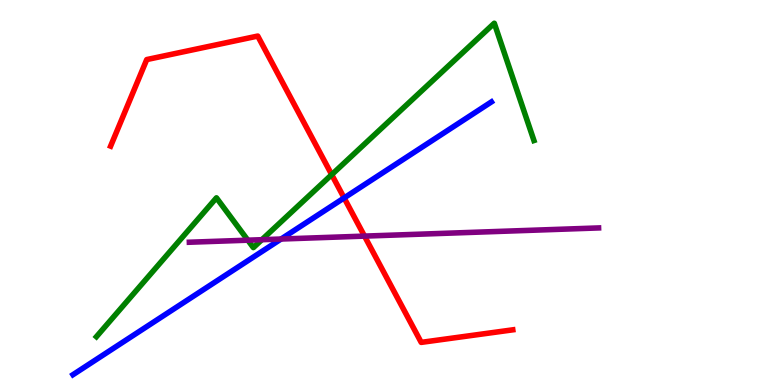[{'lines': ['blue', 'red'], 'intersections': [{'x': 4.44, 'y': 4.86}]}, {'lines': ['green', 'red'], 'intersections': [{'x': 4.28, 'y': 5.46}]}, {'lines': ['purple', 'red'], 'intersections': [{'x': 4.7, 'y': 3.87}]}, {'lines': ['blue', 'green'], 'intersections': []}, {'lines': ['blue', 'purple'], 'intersections': [{'x': 3.63, 'y': 3.79}]}, {'lines': ['green', 'purple'], 'intersections': [{'x': 3.2, 'y': 3.76}, {'x': 3.38, 'y': 3.77}]}]